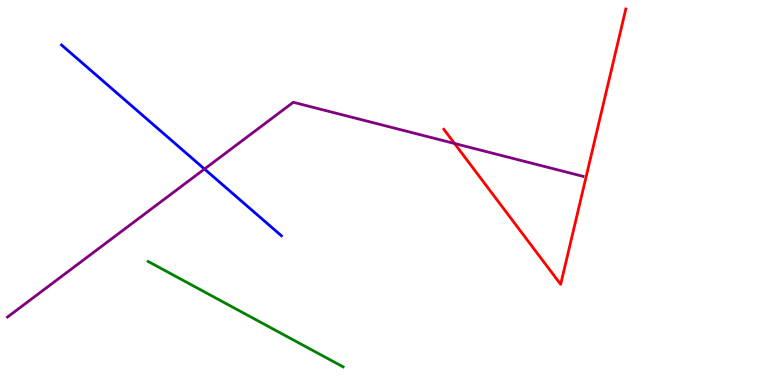[{'lines': ['blue', 'red'], 'intersections': []}, {'lines': ['green', 'red'], 'intersections': []}, {'lines': ['purple', 'red'], 'intersections': [{'x': 5.86, 'y': 6.27}]}, {'lines': ['blue', 'green'], 'intersections': []}, {'lines': ['blue', 'purple'], 'intersections': [{'x': 2.64, 'y': 5.61}]}, {'lines': ['green', 'purple'], 'intersections': []}]